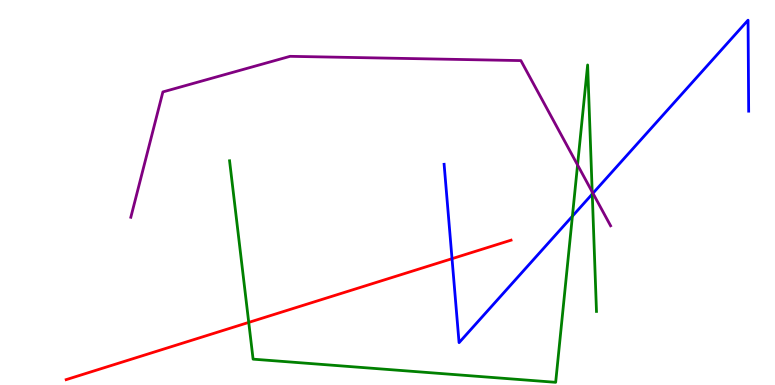[{'lines': ['blue', 'red'], 'intersections': [{'x': 5.83, 'y': 3.28}]}, {'lines': ['green', 'red'], 'intersections': [{'x': 3.21, 'y': 1.63}]}, {'lines': ['purple', 'red'], 'intersections': []}, {'lines': ['blue', 'green'], 'intersections': [{'x': 7.39, 'y': 4.38}, {'x': 7.64, 'y': 4.96}]}, {'lines': ['blue', 'purple'], 'intersections': [{'x': 7.65, 'y': 4.98}]}, {'lines': ['green', 'purple'], 'intersections': [{'x': 7.45, 'y': 5.72}, {'x': 7.64, 'y': 5.02}]}]